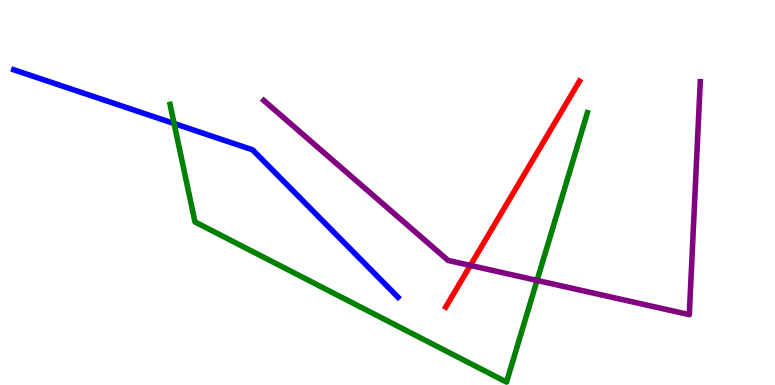[{'lines': ['blue', 'red'], 'intersections': []}, {'lines': ['green', 'red'], 'intersections': []}, {'lines': ['purple', 'red'], 'intersections': [{'x': 6.07, 'y': 3.11}]}, {'lines': ['blue', 'green'], 'intersections': [{'x': 2.25, 'y': 6.79}]}, {'lines': ['blue', 'purple'], 'intersections': []}, {'lines': ['green', 'purple'], 'intersections': [{'x': 6.93, 'y': 2.72}]}]